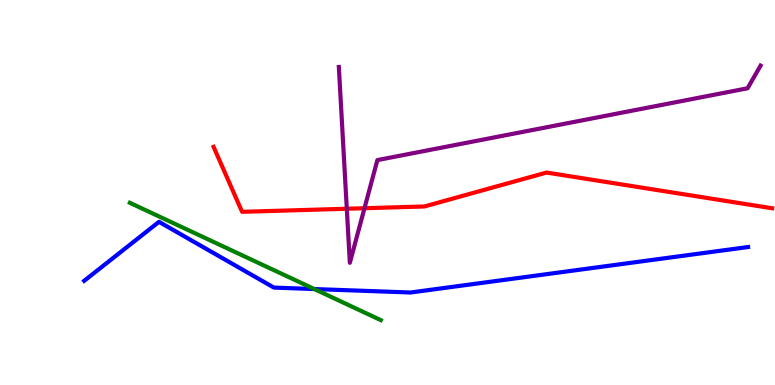[{'lines': ['blue', 'red'], 'intersections': []}, {'lines': ['green', 'red'], 'intersections': []}, {'lines': ['purple', 'red'], 'intersections': [{'x': 4.47, 'y': 4.58}, {'x': 4.7, 'y': 4.59}]}, {'lines': ['blue', 'green'], 'intersections': [{'x': 4.06, 'y': 2.49}]}, {'lines': ['blue', 'purple'], 'intersections': []}, {'lines': ['green', 'purple'], 'intersections': []}]